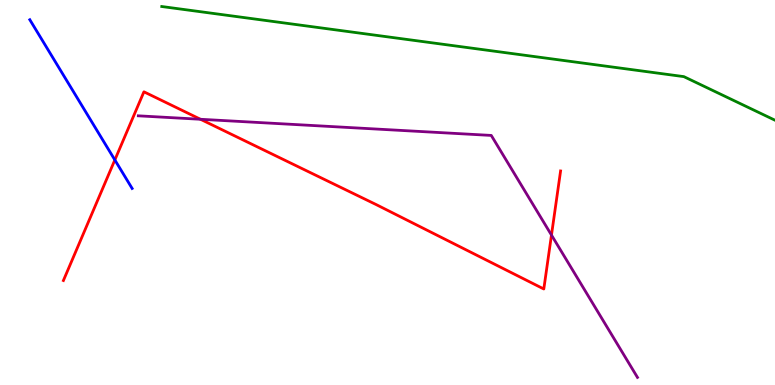[{'lines': ['blue', 'red'], 'intersections': [{'x': 1.48, 'y': 5.85}]}, {'lines': ['green', 'red'], 'intersections': []}, {'lines': ['purple', 'red'], 'intersections': [{'x': 2.59, 'y': 6.9}, {'x': 7.12, 'y': 3.89}]}, {'lines': ['blue', 'green'], 'intersections': []}, {'lines': ['blue', 'purple'], 'intersections': []}, {'lines': ['green', 'purple'], 'intersections': []}]